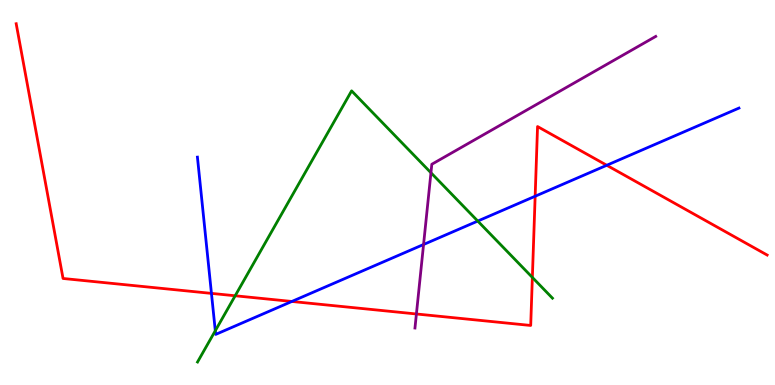[{'lines': ['blue', 'red'], 'intersections': [{'x': 2.73, 'y': 2.38}, {'x': 3.77, 'y': 2.17}, {'x': 6.91, 'y': 4.9}, {'x': 7.83, 'y': 5.71}]}, {'lines': ['green', 'red'], 'intersections': [{'x': 3.03, 'y': 2.32}, {'x': 6.87, 'y': 2.79}]}, {'lines': ['purple', 'red'], 'intersections': [{'x': 5.37, 'y': 1.84}]}, {'lines': ['blue', 'green'], 'intersections': [{'x': 2.78, 'y': 1.41}, {'x': 6.16, 'y': 4.26}]}, {'lines': ['blue', 'purple'], 'intersections': [{'x': 5.47, 'y': 3.65}]}, {'lines': ['green', 'purple'], 'intersections': [{'x': 5.56, 'y': 5.51}]}]